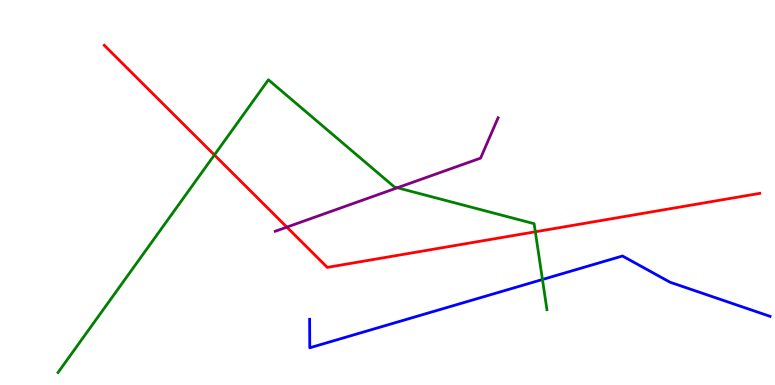[{'lines': ['blue', 'red'], 'intersections': []}, {'lines': ['green', 'red'], 'intersections': [{'x': 2.77, 'y': 5.97}, {'x': 6.91, 'y': 3.98}]}, {'lines': ['purple', 'red'], 'intersections': [{'x': 3.7, 'y': 4.1}]}, {'lines': ['blue', 'green'], 'intersections': [{'x': 7.0, 'y': 2.74}]}, {'lines': ['blue', 'purple'], 'intersections': []}, {'lines': ['green', 'purple'], 'intersections': [{'x': 5.13, 'y': 5.12}]}]